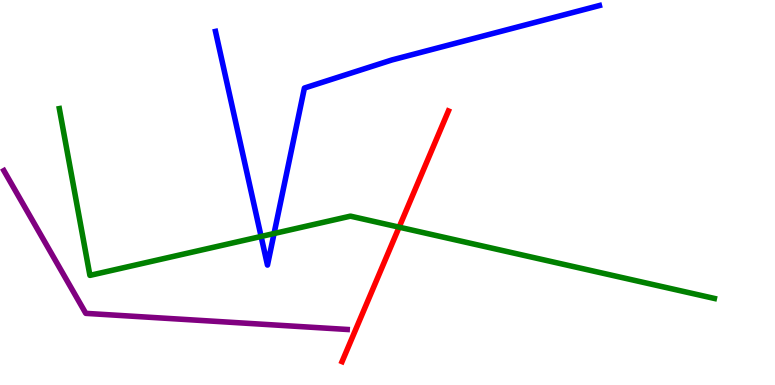[{'lines': ['blue', 'red'], 'intersections': []}, {'lines': ['green', 'red'], 'intersections': [{'x': 5.15, 'y': 4.1}]}, {'lines': ['purple', 'red'], 'intersections': []}, {'lines': ['blue', 'green'], 'intersections': [{'x': 3.37, 'y': 3.86}, {'x': 3.54, 'y': 3.93}]}, {'lines': ['blue', 'purple'], 'intersections': []}, {'lines': ['green', 'purple'], 'intersections': []}]